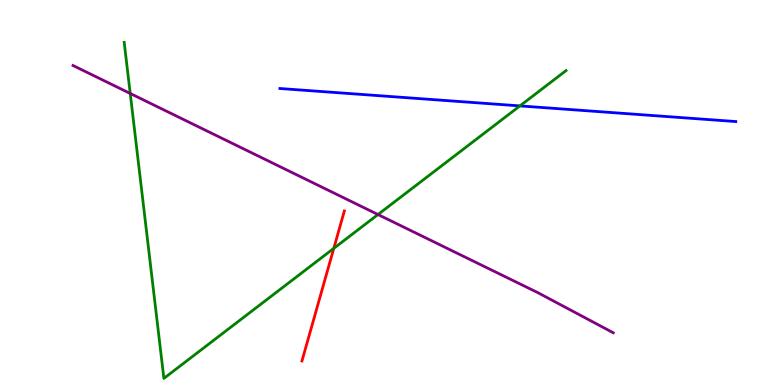[{'lines': ['blue', 'red'], 'intersections': []}, {'lines': ['green', 'red'], 'intersections': [{'x': 4.31, 'y': 3.55}]}, {'lines': ['purple', 'red'], 'intersections': []}, {'lines': ['blue', 'green'], 'intersections': [{'x': 6.71, 'y': 7.25}]}, {'lines': ['blue', 'purple'], 'intersections': []}, {'lines': ['green', 'purple'], 'intersections': [{'x': 1.68, 'y': 7.57}, {'x': 4.88, 'y': 4.43}]}]